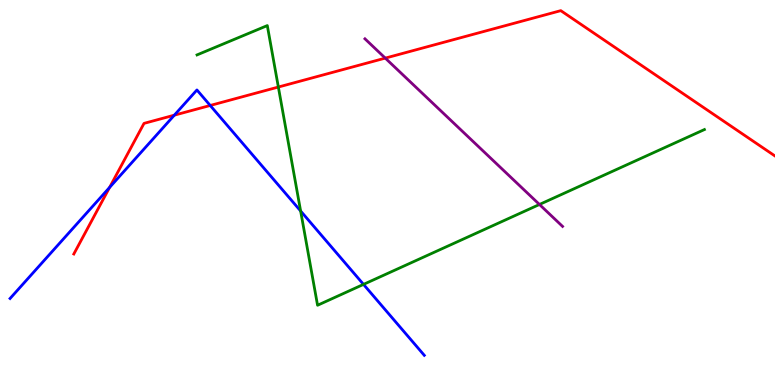[{'lines': ['blue', 'red'], 'intersections': [{'x': 1.41, 'y': 5.13}, {'x': 2.25, 'y': 7.01}, {'x': 2.71, 'y': 7.26}]}, {'lines': ['green', 'red'], 'intersections': [{'x': 3.59, 'y': 7.74}]}, {'lines': ['purple', 'red'], 'intersections': [{'x': 4.97, 'y': 8.49}]}, {'lines': ['blue', 'green'], 'intersections': [{'x': 3.88, 'y': 4.52}, {'x': 4.69, 'y': 2.61}]}, {'lines': ['blue', 'purple'], 'intersections': []}, {'lines': ['green', 'purple'], 'intersections': [{'x': 6.96, 'y': 4.69}]}]